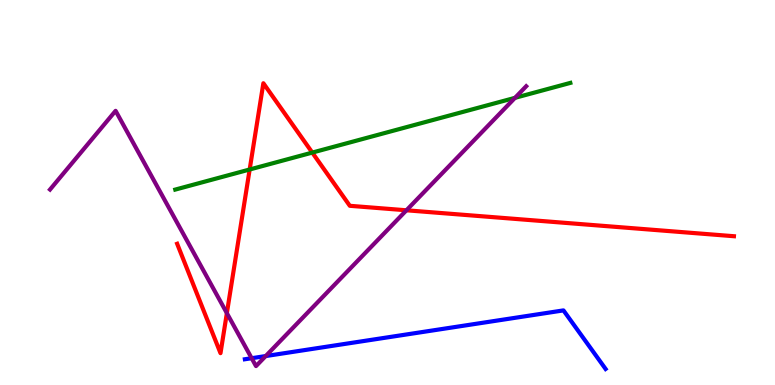[{'lines': ['blue', 'red'], 'intersections': []}, {'lines': ['green', 'red'], 'intersections': [{'x': 3.22, 'y': 5.6}, {'x': 4.03, 'y': 6.04}]}, {'lines': ['purple', 'red'], 'intersections': [{'x': 2.93, 'y': 1.87}, {'x': 5.24, 'y': 4.54}]}, {'lines': ['blue', 'green'], 'intersections': []}, {'lines': ['blue', 'purple'], 'intersections': [{'x': 3.25, 'y': 0.696}, {'x': 3.43, 'y': 0.752}]}, {'lines': ['green', 'purple'], 'intersections': [{'x': 6.65, 'y': 7.46}]}]